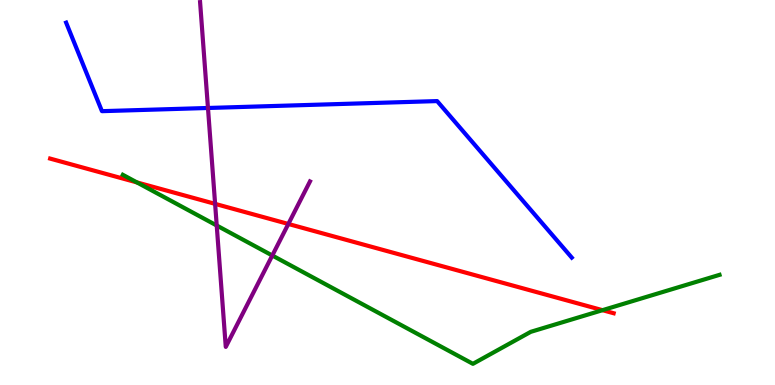[{'lines': ['blue', 'red'], 'intersections': []}, {'lines': ['green', 'red'], 'intersections': [{'x': 1.77, 'y': 5.26}, {'x': 7.77, 'y': 1.94}]}, {'lines': ['purple', 'red'], 'intersections': [{'x': 2.78, 'y': 4.7}, {'x': 3.72, 'y': 4.18}]}, {'lines': ['blue', 'green'], 'intersections': []}, {'lines': ['blue', 'purple'], 'intersections': [{'x': 2.68, 'y': 7.2}]}, {'lines': ['green', 'purple'], 'intersections': [{'x': 2.8, 'y': 4.14}, {'x': 3.51, 'y': 3.36}]}]